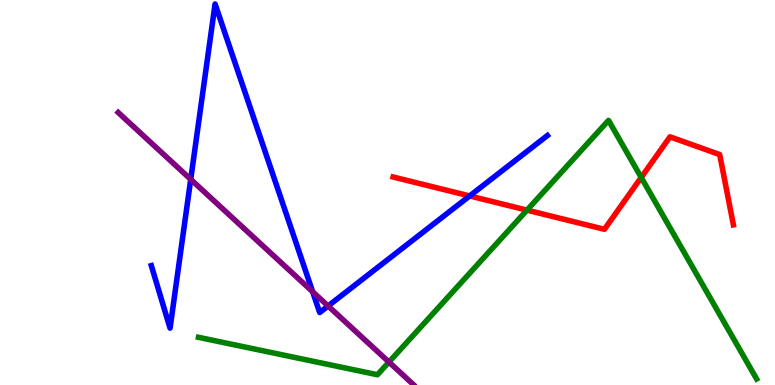[{'lines': ['blue', 'red'], 'intersections': [{'x': 6.06, 'y': 4.91}]}, {'lines': ['green', 'red'], 'intersections': [{'x': 6.8, 'y': 4.54}, {'x': 8.27, 'y': 5.39}]}, {'lines': ['purple', 'red'], 'intersections': []}, {'lines': ['blue', 'green'], 'intersections': []}, {'lines': ['blue', 'purple'], 'intersections': [{'x': 2.46, 'y': 5.34}, {'x': 4.03, 'y': 2.42}, {'x': 4.23, 'y': 2.05}]}, {'lines': ['green', 'purple'], 'intersections': [{'x': 5.02, 'y': 0.596}]}]